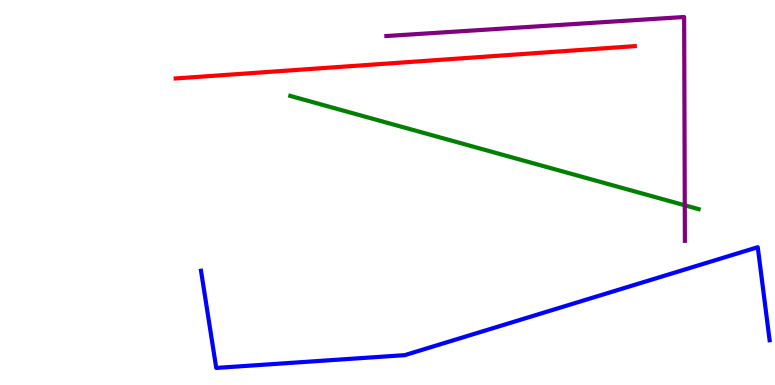[{'lines': ['blue', 'red'], 'intersections': []}, {'lines': ['green', 'red'], 'intersections': []}, {'lines': ['purple', 'red'], 'intersections': []}, {'lines': ['blue', 'green'], 'intersections': []}, {'lines': ['blue', 'purple'], 'intersections': []}, {'lines': ['green', 'purple'], 'intersections': [{'x': 8.84, 'y': 4.67}]}]